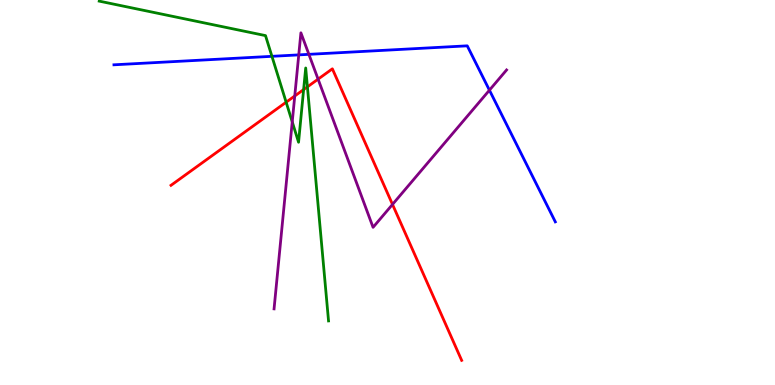[{'lines': ['blue', 'red'], 'intersections': []}, {'lines': ['green', 'red'], 'intersections': [{'x': 3.69, 'y': 7.35}, {'x': 3.92, 'y': 7.67}, {'x': 3.97, 'y': 7.74}]}, {'lines': ['purple', 'red'], 'intersections': [{'x': 3.8, 'y': 7.51}, {'x': 4.1, 'y': 7.94}, {'x': 5.06, 'y': 4.69}]}, {'lines': ['blue', 'green'], 'intersections': [{'x': 3.51, 'y': 8.54}]}, {'lines': ['blue', 'purple'], 'intersections': [{'x': 3.85, 'y': 8.57}, {'x': 3.99, 'y': 8.59}, {'x': 6.32, 'y': 7.66}]}, {'lines': ['green', 'purple'], 'intersections': [{'x': 3.77, 'y': 6.83}]}]